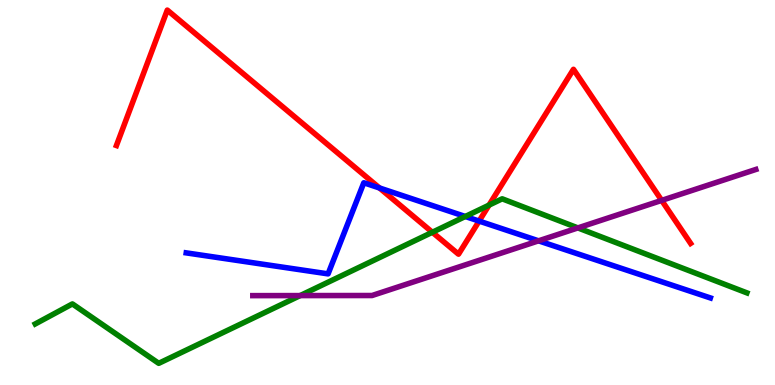[{'lines': ['blue', 'red'], 'intersections': [{'x': 4.9, 'y': 5.12}, {'x': 6.18, 'y': 4.26}]}, {'lines': ['green', 'red'], 'intersections': [{'x': 5.58, 'y': 3.97}, {'x': 6.31, 'y': 4.67}]}, {'lines': ['purple', 'red'], 'intersections': [{'x': 8.54, 'y': 4.79}]}, {'lines': ['blue', 'green'], 'intersections': [{'x': 6.0, 'y': 4.38}]}, {'lines': ['blue', 'purple'], 'intersections': [{'x': 6.95, 'y': 3.74}]}, {'lines': ['green', 'purple'], 'intersections': [{'x': 3.87, 'y': 2.32}, {'x': 7.46, 'y': 4.08}]}]